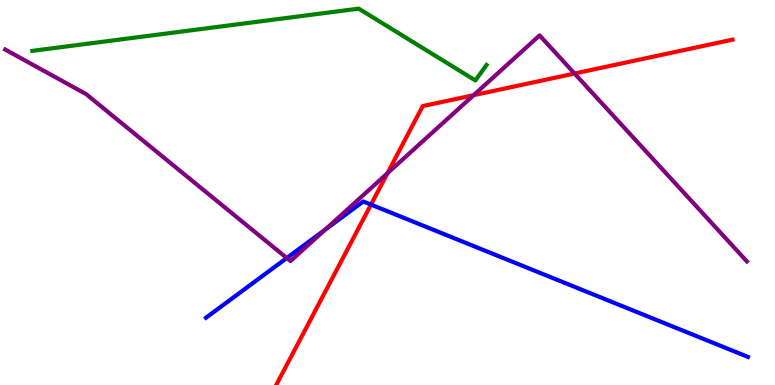[{'lines': ['blue', 'red'], 'intersections': [{'x': 4.79, 'y': 4.69}]}, {'lines': ['green', 'red'], 'intersections': []}, {'lines': ['purple', 'red'], 'intersections': [{'x': 5.0, 'y': 5.5}, {'x': 6.11, 'y': 7.53}, {'x': 7.41, 'y': 8.09}]}, {'lines': ['blue', 'green'], 'intersections': []}, {'lines': ['blue', 'purple'], 'intersections': [{'x': 3.7, 'y': 3.3}, {'x': 4.2, 'y': 4.03}]}, {'lines': ['green', 'purple'], 'intersections': []}]